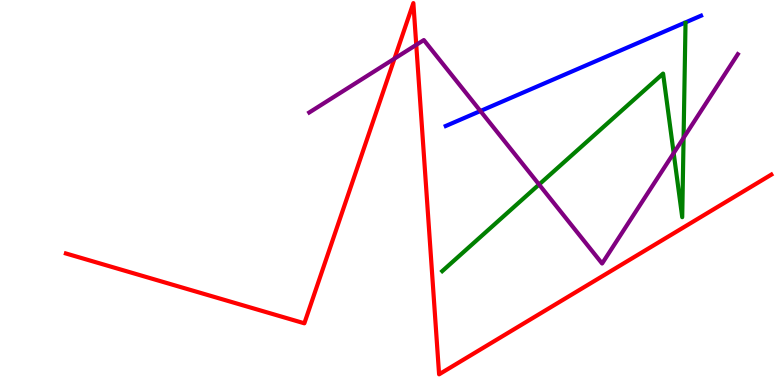[{'lines': ['blue', 'red'], 'intersections': []}, {'lines': ['green', 'red'], 'intersections': []}, {'lines': ['purple', 'red'], 'intersections': [{'x': 5.09, 'y': 8.48}, {'x': 5.37, 'y': 8.83}]}, {'lines': ['blue', 'green'], 'intersections': []}, {'lines': ['blue', 'purple'], 'intersections': [{'x': 6.2, 'y': 7.12}]}, {'lines': ['green', 'purple'], 'intersections': [{'x': 6.96, 'y': 5.21}, {'x': 8.69, 'y': 6.02}, {'x': 8.82, 'y': 6.42}]}]